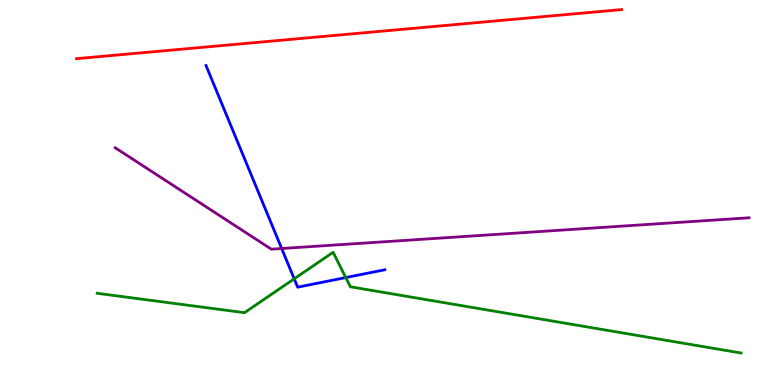[{'lines': ['blue', 'red'], 'intersections': []}, {'lines': ['green', 'red'], 'intersections': []}, {'lines': ['purple', 'red'], 'intersections': []}, {'lines': ['blue', 'green'], 'intersections': [{'x': 3.8, 'y': 2.76}, {'x': 4.46, 'y': 2.79}]}, {'lines': ['blue', 'purple'], 'intersections': [{'x': 3.63, 'y': 3.55}]}, {'lines': ['green', 'purple'], 'intersections': []}]